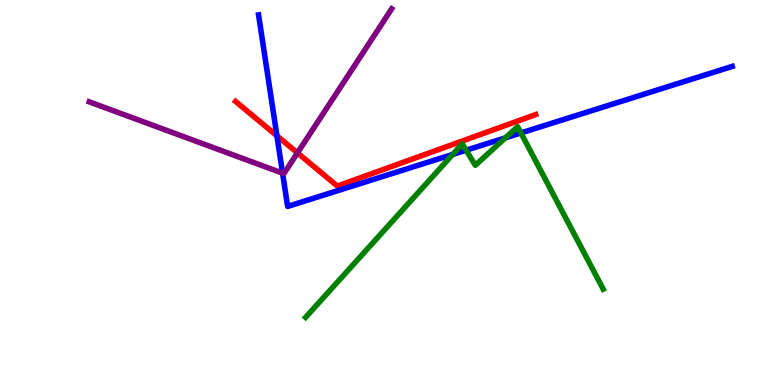[{'lines': ['blue', 'red'], 'intersections': [{'x': 3.57, 'y': 6.47}]}, {'lines': ['green', 'red'], 'intersections': []}, {'lines': ['purple', 'red'], 'intersections': [{'x': 3.84, 'y': 6.03}]}, {'lines': ['blue', 'green'], 'intersections': [{'x': 5.84, 'y': 5.99}, {'x': 6.01, 'y': 6.1}, {'x': 6.52, 'y': 6.42}, {'x': 6.72, 'y': 6.55}]}, {'lines': ['blue', 'purple'], 'intersections': [{'x': 3.65, 'y': 5.5}]}, {'lines': ['green', 'purple'], 'intersections': []}]